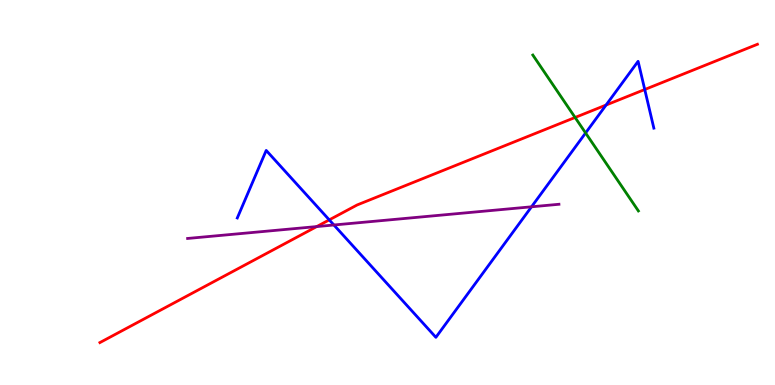[{'lines': ['blue', 'red'], 'intersections': [{'x': 4.25, 'y': 4.29}, {'x': 7.82, 'y': 7.27}, {'x': 8.32, 'y': 7.67}]}, {'lines': ['green', 'red'], 'intersections': [{'x': 7.42, 'y': 6.95}]}, {'lines': ['purple', 'red'], 'intersections': [{'x': 4.09, 'y': 4.12}]}, {'lines': ['blue', 'green'], 'intersections': [{'x': 7.56, 'y': 6.55}]}, {'lines': ['blue', 'purple'], 'intersections': [{'x': 4.31, 'y': 4.16}, {'x': 6.86, 'y': 4.63}]}, {'lines': ['green', 'purple'], 'intersections': []}]